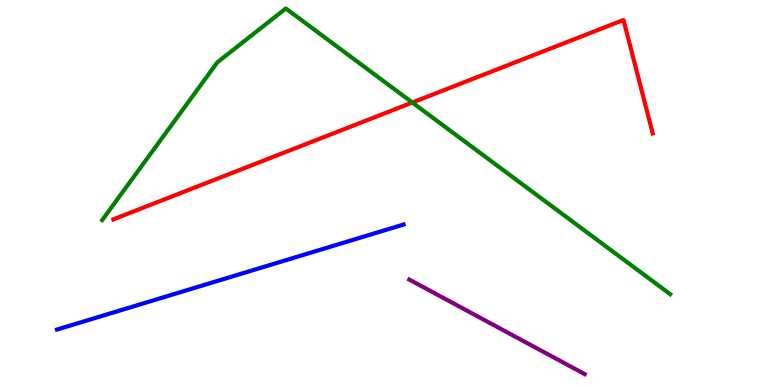[{'lines': ['blue', 'red'], 'intersections': []}, {'lines': ['green', 'red'], 'intersections': [{'x': 5.32, 'y': 7.34}]}, {'lines': ['purple', 'red'], 'intersections': []}, {'lines': ['blue', 'green'], 'intersections': []}, {'lines': ['blue', 'purple'], 'intersections': []}, {'lines': ['green', 'purple'], 'intersections': []}]